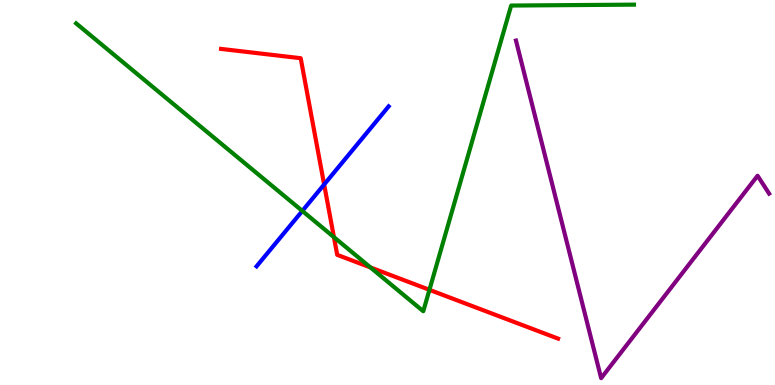[{'lines': ['blue', 'red'], 'intersections': [{'x': 4.18, 'y': 5.21}]}, {'lines': ['green', 'red'], 'intersections': [{'x': 4.31, 'y': 3.84}, {'x': 4.78, 'y': 3.05}, {'x': 5.54, 'y': 2.47}]}, {'lines': ['purple', 'red'], 'intersections': []}, {'lines': ['blue', 'green'], 'intersections': [{'x': 3.9, 'y': 4.52}]}, {'lines': ['blue', 'purple'], 'intersections': []}, {'lines': ['green', 'purple'], 'intersections': []}]